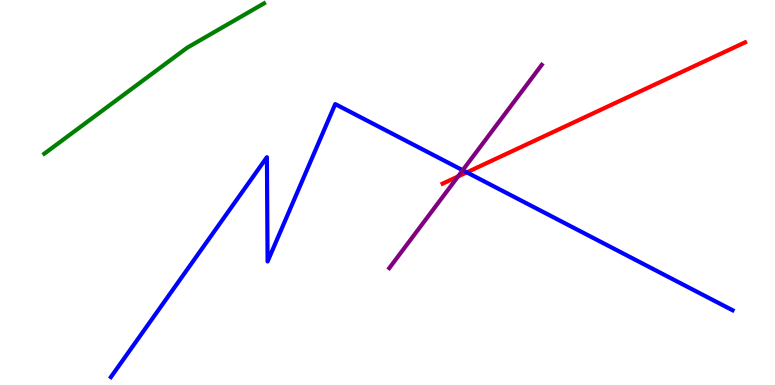[{'lines': ['blue', 'red'], 'intersections': [{'x': 6.02, 'y': 5.52}]}, {'lines': ['green', 'red'], 'intersections': []}, {'lines': ['purple', 'red'], 'intersections': [{'x': 5.91, 'y': 5.42}]}, {'lines': ['blue', 'green'], 'intersections': []}, {'lines': ['blue', 'purple'], 'intersections': [{'x': 5.97, 'y': 5.58}]}, {'lines': ['green', 'purple'], 'intersections': []}]